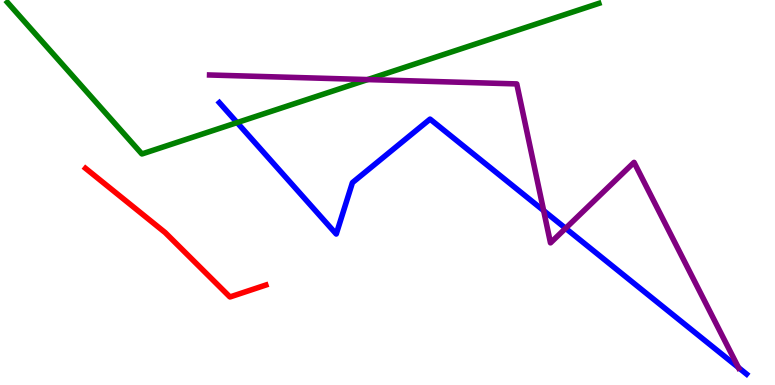[{'lines': ['blue', 'red'], 'intersections': []}, {'lines': ['green', 'red'], 'intersections': []}, {'lines': ['purple', 'red'], 'intersections': []}, {'lines': ['blue', 'green'], 'intersections': [{'x': 3.06, 'y': 6.82}]}, {'lines': ['blue', 'purple'], 'intersections': [{'x': 7.01, 'y': 4.53}, {'x': 7.3, 'y': 4.07}, {'x': 9.53, 'y': 0.454}]}, {'lines': ['green', 'purple'], 'intersections': [{'x': 4.74, 'y': 7.93}]}]